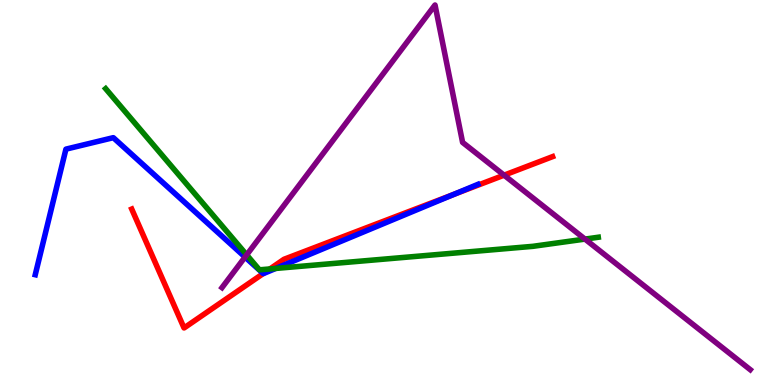[{'lines': ['blue', 'red'], 'intersections': [{'x': 3.4, 'y': 2.89}, {'x': 5.86, 'y': 4.95}]}, {'lines': ['green', 'red'], 'intersections': [{'x': 3.48, 'y': 3.01}]}, {'lines': ['purple', 'red'], 'intersections': [{'x': 6.5, 'y': 5.45}]}, {'lines': ['blue', 'green'], 'intersections': [{'x': 3.56, 'y': 3.03}]}, {'lines': ['blue', 'purple'], 'intersections': [{'x': 3.16, 'y': 3.32}]}, {'lines': ['green', 'purple'], 'intersections': [{'x': 3.18, 'y': 3.38}, {'x': 7.55, 'y': 3.79}]}]